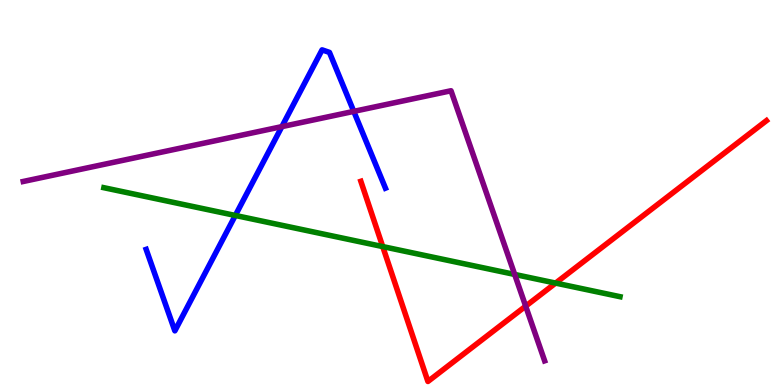[{'lines': ['blue', 'red'], 'intersections': []}, {'lines': ['green', 'red'], 'intersections': [{'x': 4.94, 'y': 3.6}, {'x': 7.17, 'y': 2.65}]}, {'lines': ['purple', 'red'], 'intersections': [{'x': 6.78, 'y': 2.05}]}, {'lines': ['blue', 'green'], 'intersections': [{'x': 3.04, 'y': 4.4}]}, {'lines': ['blue', 'purple'], 'intersections': [{'x': 3.64, 'y': 6.71}, {'x': 4.56, 'y': 7.11}]}, {'lines': ['green', 'purple'], 'intersections': [{'x': 6.64, 'y': 2.87}]}]